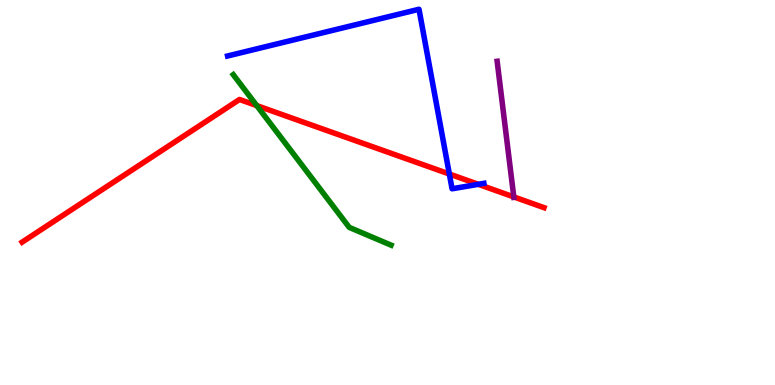[{'lines': ['blue', 'red'], 'intersections': [{'x': 5.8, 'y': 5.48}, {'x': 6.17, 'y': 5.21}]}, {'lines': ['green', 'red'], 'intersections': [{'x': 3.31, 'y': 7.26}]}, {'lines': ['purple', 'red'], 'intersections': [{'x': 6.63, 'y': 4.89}]}, {'lines': ['blue', 'green'], 'intersections': []}, {'lines': ['blue', 'purple'], 'intersections': []}, {'lines': ['green', 'purple'], 'intersections': []}]